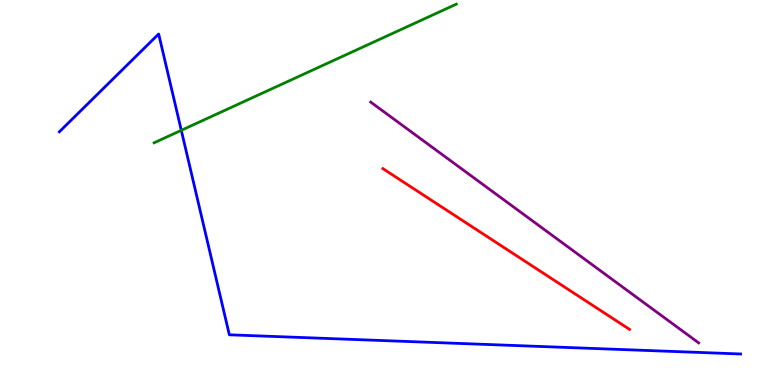[{'lines': ['blue', 'red'], 'intersections': []}, {'lines': ['green', 'red'], 'intersections': []}, {'lines': ['purple', 'red'], 'intersections': []}, {'lines': ['blue', 'green'], 'intersections': [{'x': 2.34, 'y': 6.62}]}, {'lines': ['blue', 'purple'], 'intersections': []}, {'lines': ['green', 'purple'], 'intersections': []}]